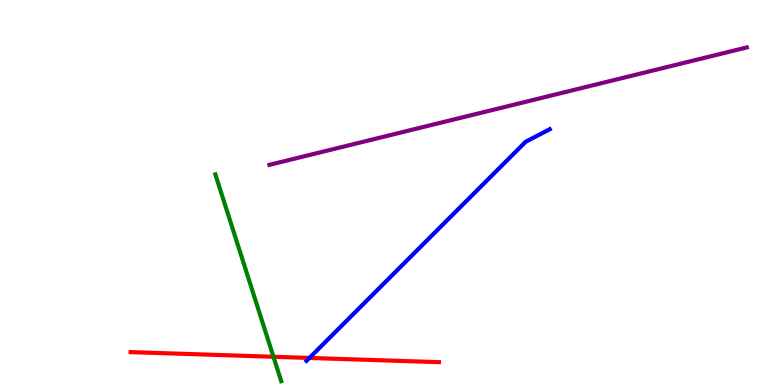[{'lines': ['blue', 'red'], 'intersections': [{'x': 3.99, 'y': 0.703}]}, {'lines': ['green', 'red'], 'intersections': [{'x': 3.53, 'y': 0.733}]}, {'lines': ['purple', 'red'], 'intersections': []}, {'lines': ['blue', 'green'], 'intersections': []}, {'lines': ['blue', 'purple'], 'intersections': []}, {'lines': ['green', 'purple'], 'intersections': []}]